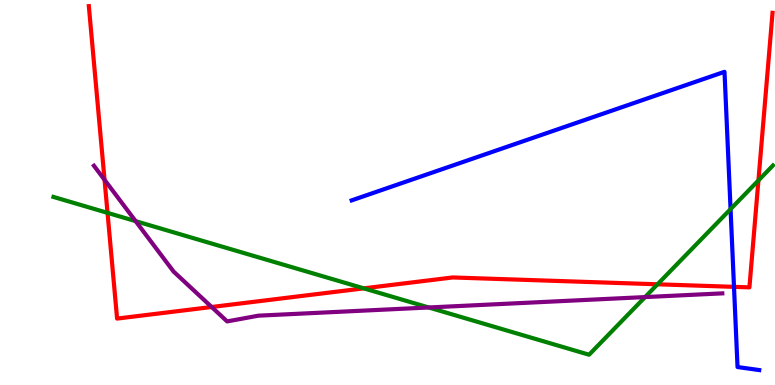[{'lines': ['blue', 'red'], 'intersections': [{'x': 9.47, 'y': 2.55}]}, {'lines': ['green', 'red'], 'intersections': [{'x': 1.39, 'y': 4.47}, {'x': 4.69, 'y': 2.51}, {'x': 8.48, 'y': 2.62}, {'x': 9.79, 'y': 5.31}]}, {'lines': ['purple', 'red'], 'intersections': [{'x': 1.35, 'y': 5.33}, {'x': 2.73, 'y': 2.03}]}, {'lines': ['blue', 'green'], 'intersections': [{'x': 9.43, 'y': 4.57}]}, {'lines': ['blue', 'purple'], 'intersections': []}, {'lines': ['green', 'purple'], 'intersections': [{'x': 1.75, 'y': 4.26}, {'x': 5.53, 'y': 2.01}, {'x': 8.32, 'y': 2.28}]}]